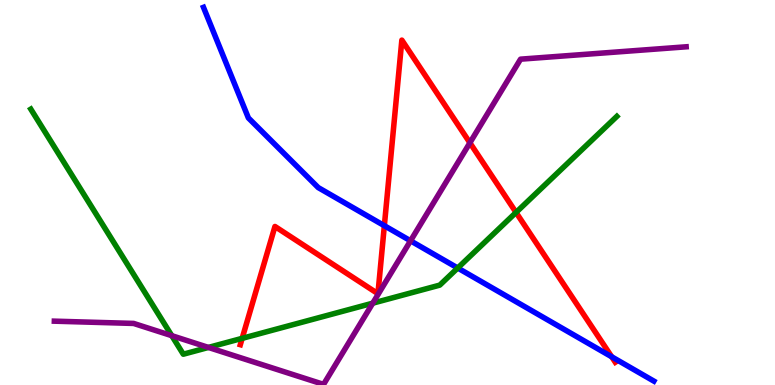[{'lines': ['blue', 'red'], 'intersections': [{'x': 4.96, 'y': 4.14}, {'x': 7.89, 'y': 0.733}]}, {'lines': ['green', 'red'], 'intersections': [{'x': 3.12, 'y': 1.21}, {'x': 6.66, 'y': 4.48}]}, {'lines': ['purple', 'red'], 'intersections': [{'x': 6.06, 'y': 6.29}]}, {'lines': ['blue', 'green'], 'intersections': [{'x': 5.91, 'y': 3.04}]}, {'lines': ['blue', 'purple'], 'intersections': [{'x': 5.3, 'y': 3.75}]}, {'lines': ['green', 'purple'], 'intersections': [{'x': 2.22, 'y': 1.28}, {'x': 2.69, 'y': 0.976}, {'x': 4.81, 'y': 2.13}]}]